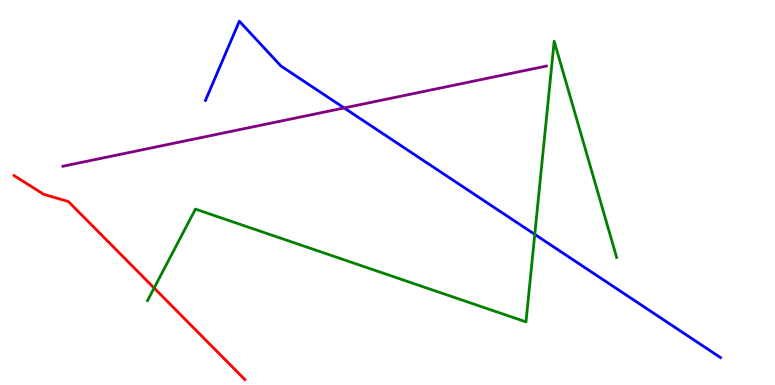[{'lines': ['blue', 'red'], 'intersections': []}, {'lines': ['green', 'red'], 'intersections': [{'x': 1.99, 'y': 2.52}]}, {'lines': ['purple', 'red'], 'intersections': []}, {'lines': ['blue', 'green'], 'intersections': [{'x': 6.9, 'y': 3.91}]}, {'lines': ['blue', 'purple'], 'intersections': [{'x': 4.44, 'y': 7.2}]}, {'lines': ['green', 'purple'], 'intersections': []}]